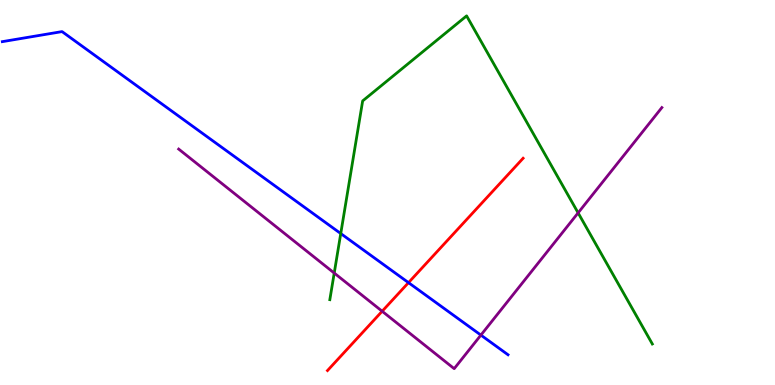[{'lines': ['blue', 'red'], 'intersections': [{'x': 5.27, 'y': 2.66}]}, {'lines': ['green', 'red'], 'intersections': []}, {'lines': ['purple', 'red'], 'intersections': [{'x': 4.93, 'y': 1.92}]}, {'lines': ['blue', 'green'], 'intersections': [{'x': 4.4, 'y': 3.93}]}, {'lines': ['blue', 'purple'], 'intersections': [{'x': 6.21, 'y': 1.3}]}, {'lines': ['green', 'purple'], 'intersections': [{'x': 4.31, 'y': 2.91}, {'x': 7.46, 'y': 4.47}]}]